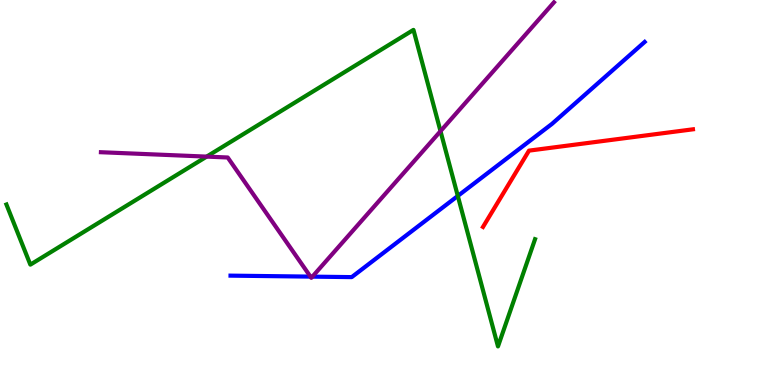[{'lines': ['blue', 'red'], 'intersections': []}, {'lines': ['green', 'red'], 'intersections': []}, {'lines': ['purple', 'red'], 'intersections': []}, {'lines': ['blue', 'green'], 'intersections': [{'x': 5.91, 'y': 4.91}]}, {'lines': ['blue', 'purple'], 'intersections': [{'x': 4.01, 'y': 2.82}, {'x': 4.03, 'y': 2.81}]}, {'lines': ['green', 'purple'], 'intersections': [{'x': 2.67, 'y': 5.93}, {'x': 5.68, 'y': 6.59}]}]